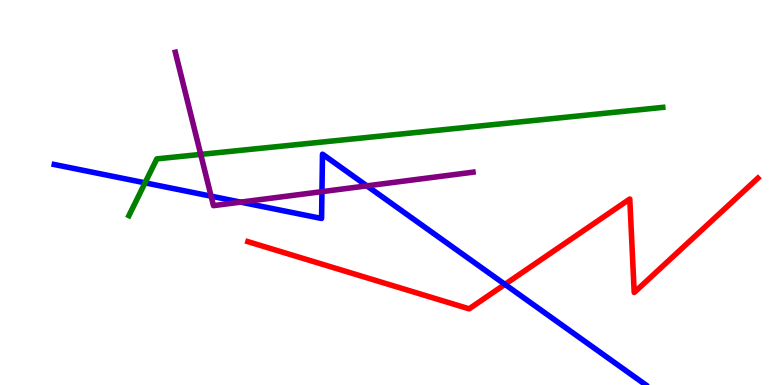[{'lines': ['blue', 'red'], 'intersections': [{'x': 6.52, 'y': 2.61}]}, {'lines': ['green', 'red'], 'intersections': []}, {'lines': ['purple', 'red'], 'intersections': []}, {'lines': ['blue', 'green'], 'intersections': [{'x': 1.87, 'y': 5.25}]}, {'lines': ['blue', 'purple'], 'intersections': [{'x': 2.72, 'y': 4.9}, {'x': 3.1, 'y': 4.75}, {'x': 4.15, 'y': 5.02}, {'x': 4.73, 'y': 5.17}]}, {'lines': ['green', 'purple'], 'intersections': [{'x': 2.59, 'y': 5.99}]}]